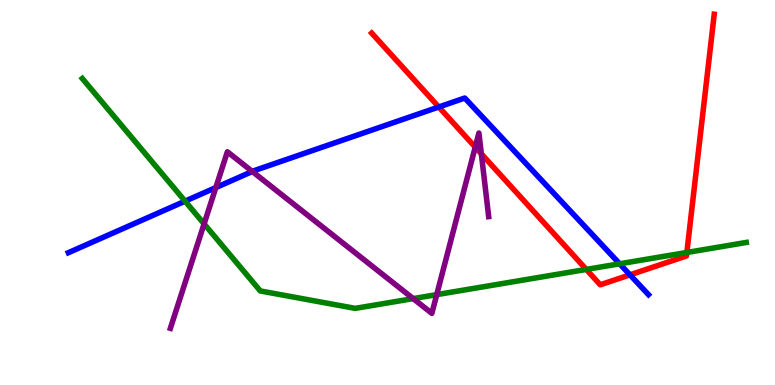[{'lines': ['blue', 'red'], 'intersections': [{'x': 5.66, 'y': 7.22}, {'x': 8.13, 'y': 2.86}]}, {'lines': ['green', 'red'], 'intersections': [{'x': 7.57, 'y': 3.0}, {'x': 8.86, 'y': 3.44}]}, {'lines': ['purple', 'red'], 'intersections': [{'x': 6.13, 'y': 6.18}, {'x': 6.21, 'y': 6.0}]}, {'lines': ['blue', 'green'], 'intersections': [{'x': 2.39, 'y': 4.78}, {'x': 8.0, 'y': 3.15}]}, {'lines': ['blue', 'purple'], 'intersections': [{'x': 2.78, 'y': 5.13}, {'x': 3.26, 'y': 5.55}]}, {'lines': ['green', 'purple'], 'intersections': [{'x': 2.63, 'y': 4.19}, {'x': 5.33, 'y': 2.24}, {'x': 5.64, 'y': 2.35}]}]